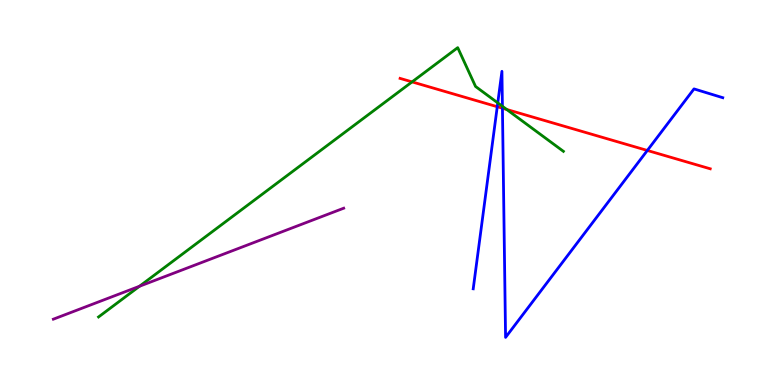[{'lines': ['blue', 'red'], 'intersections': [{'x': 6.42, 'y': 7.23}, {'x': 6.48, 'y': 7.19}, {'x': 8.35, 'y': 6.09}]}, {'lines': ['green', 'red'], 'intersections': [{'x': 5.32, 'y': 7.87}, {'x': 6.54, 'y': 7.16}]}, {'lines': ['purple', 'red'], 'intersections': []}, {'lines': ['blue', 'green'], 'intersections': [{'x': 6.42, 'y': 7.33}, {'x': 6.48, 'y': 7.24}]}, {'lines': ['blue', 'purple'], 'intersections': []}, {'lines': ['green', 'purple'], 'intersections': [{'x': 1.8, 'y': 2.56}]}]